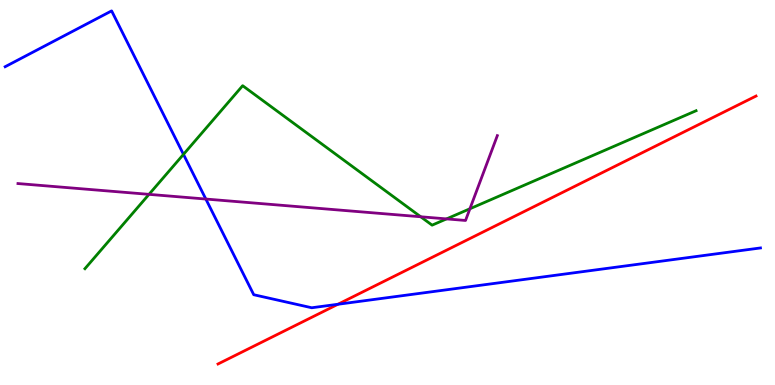[{'lines': ['blue', 'red'], 'intersections': [{'x': 4.36, 'y': 2.1}]}, {'lines': ['green', 'red'], 'intersections': []}, {'lines': ['purple', 'red'], 'intersections': []}, {'lines': ['blue', 'green'], 'intersections': [{'x': 2.37, 'y': 5.99}]}, {'lines': ['blue', 'purple'], 'intersections': [{'x': 2.66, 'y': 4.83}]}, {'lines': ['green', 'purple'], 'intersections': [{'x': 1.92, 'y': 4.95}, {'x': 5.43, 'y': 4.37}, {'x': 5.76, 'y': 4.31}, {'x': 6.06, 'y': 4.58}]}]